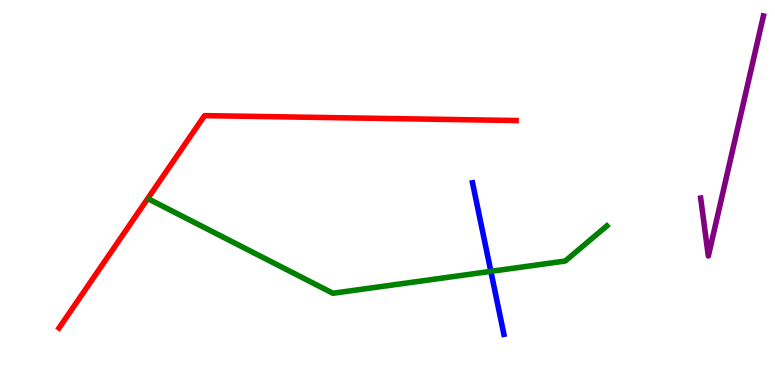[{'lines': ['blue', 'red'], 'intersections': []}, {'lines': ['green', 'red'], 'intersections': []}, {'lines': ['purple', 'red'], 'intersections': []}, {'lines': ['blue', 'green'], 'intersections': [{'x': 6.33, 'y': 2.95}]}, {'lines': ['blue', 'purple'], 'intersections': []}, {'lines': ['green', 'purple'], 'intersections': []}]